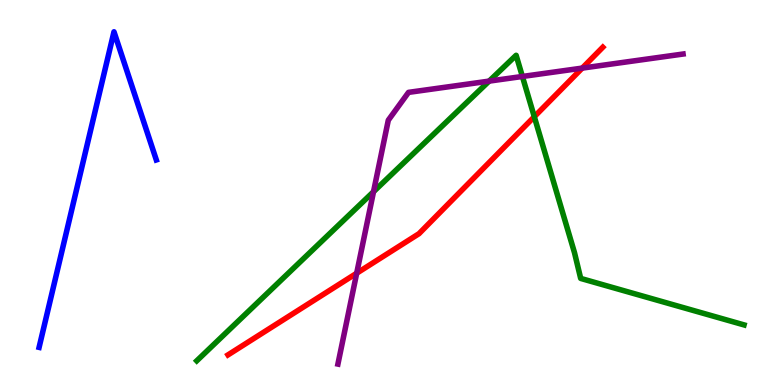[{'lines': ['blue', 'red'], 'intersections': []}, {'lines': ['green', 'red'], 'intersections': [{'x': 6.89, 'y': 6.97}]}, {'lines': ['purple', 'red'], 'intersections': [{'x': 4.6, 'y': 2.9}, {'x': 7.51, 'y': 8.23}]}, {'lines': ['blue', 'green'], 'intersections': []}, {'lines': ['blue', 'purple'], 'intersections': []}, {'lines': ['green', 'purple'], 'intersections': [{'x': 4.82, 'y': 5.02}, {'x': 6.31, 'y': 7.89}, {'x': 6.74, 'y': 8.01}]}]